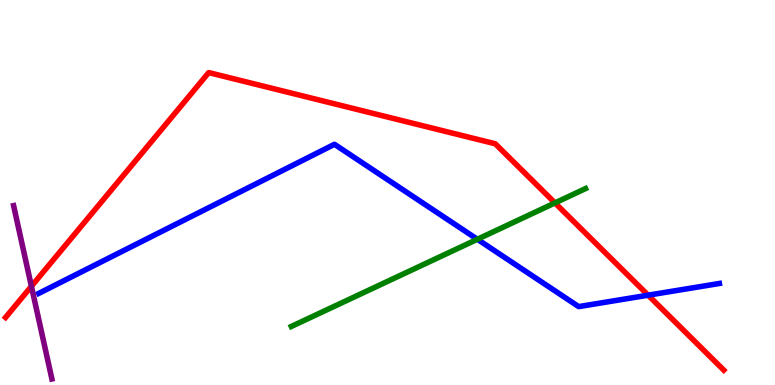[{'lines': ['blue', 'red'], 'intersections': [{'x': 8.36, 'y': 2.33}]}, {'lines': ['green', 'red'], 'intersections': [{'x': 7.16, 'y': 4.73}]}, {'lines': ['purple', 'red'], 'intersections': [{'x': 0.405, 'y': 2.56}]}, {'lines': ['blue', 'green'], 'intersections': [{'x': 6.16, 'y': 3.79}]}, {'lines': ['blue', 'purple'], 'intersections': []}, {'lines': ['green', 'purple'], 'intersections': []}]